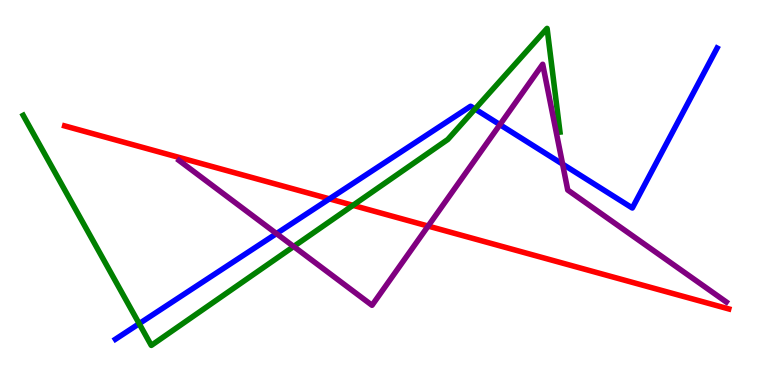[{'lines': ['blue', 'red'], 'intersections': [{'x': 4.25, 'y': 4.83}]}, {'lines': ['green', 'red'], 'intersections': [{'x': 4.55, 'y': 4.67}]}, {'lines': ['purple', 'red'], 'intersections': [{'x': 5.52, 'y': 4.13}]}, {'lines': ['blue', 'green'], 'intersections': [{'x': 1.8, 'y': 1.59}, {'x': 6.13, 'y': 7.17}]}, {'lines': ['blue', 'purple'], 'intersections': [{'x': 3.57, 'y': 3.93}, {'x': 6.45, 'y': 6.76}, {'x': 7.26, 'y': 5.74}]}, {'lines': ['green', 'purple'], 'intersections': [{'x': 3.79, 'y': 3.6}]}]